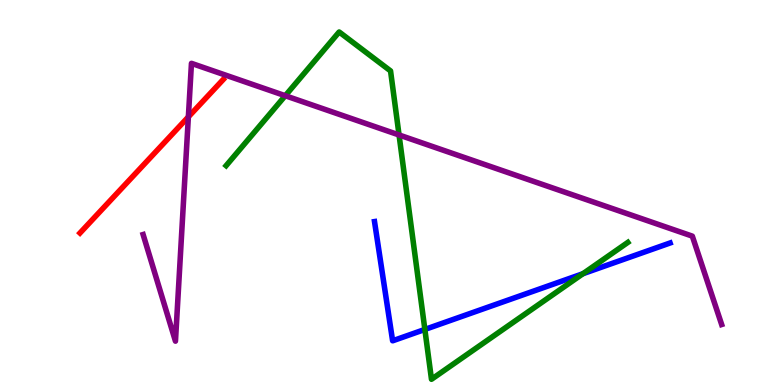[{'lines': ['blue', 'red'], 'intersections': []}, {'lines': ['green', 'red'], 'intersections': []}, {'lines': ['purple', 'red'], 'intersections': [{'x': 2.43, 'y': 6.96}]}, {'lines': ['blue', 'green'], 'intersections': [{'x': 5.48, 'y': 1.44}, {'x': 7.52, 'y': 2.89}]}, {'lines': ['blue', 'purple'], 'intersections': []}, {'lines': ['green', 'purple'], 'intersections': [{'x': 3.68, 'y': 7.51}, {'x': 5.15, 'y': 6.49}]}]